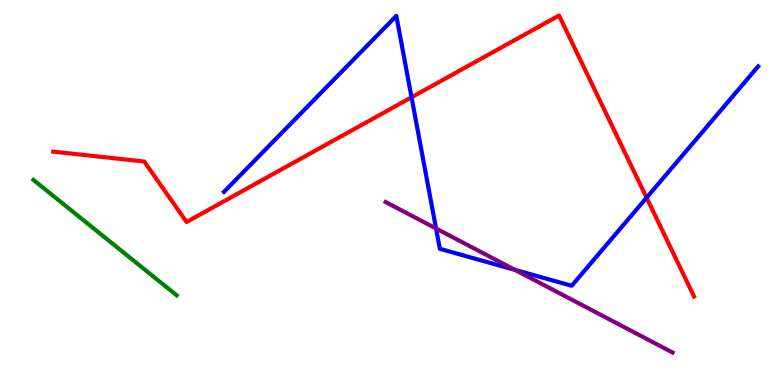[{'lines': ['blue', 'red'], 'intersections': [{'x': 5.31, 'y': 7.47}, {'x': 8.34, 'y': 4.87}]}, {'lines': ['green', 'red'], 'intersections': []}, {'lines': ['purple', 'red'], 'intersections': []}, {'lines': ['blue', 'green'], 'intersections': []}, {'lines': ['blue', 'purple'], 'intersections': [{'x': 5.63, 'y': 4.07}, {'x': 6.64, 'y': 2.99}]}, {'lines': ['green', 'purple'], 'intersections': []}]